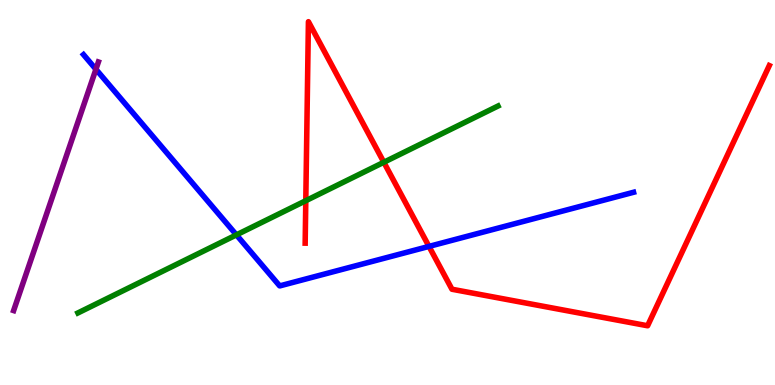[{'lines': ['blue', 'red'], 'intersections': [{'x': 5.54, 'y': 3.6}]}, {'lines': ['green', 'red'], 'intersections': [{'x': 3.95, 'y': 4.79}, {'x': 4.95, 'y': 5.79}]}, {'lines': ['purple', 'red'], 'intersections': []}, {'lines': ['blue', 'green'], 'intersections': [{'x': 3.05, 'y': 3.9}]}, {'lines': ['blue', 'purple'], 'intersections': [{'x': 1.24, 'y': 8.2}]}, {'lines': ['green', 'purple'], 'intersections': []}]